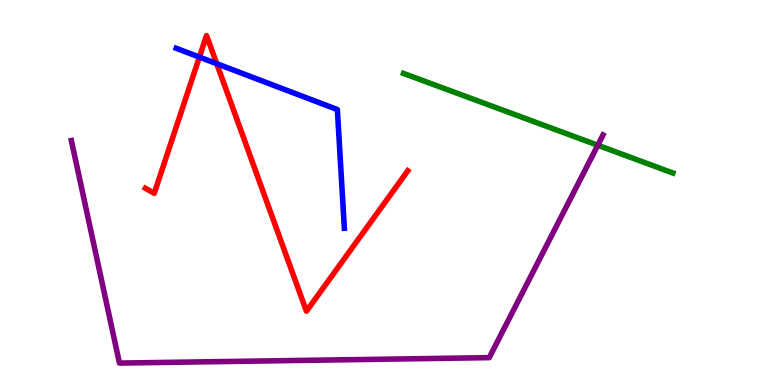[{'lines': ['blue', 'red'], 'intersections': [{'x': 2.57, 'y': 8.52}, {'x': 2.8, 'y': 8.35}]}, {'lines': ['green', 'red'], 'intersections': []}, {'lines': ['purple', 'red'], 'intersections': []}, {'lines': ['blue', 'green'], 'intersections': []}, {'lines': ['blue', 'purple'], 'intersections': []}, {'lines': ['green', 'purple'], 'intersections': [{'x': 7.71, 'y': 6.23}]}]